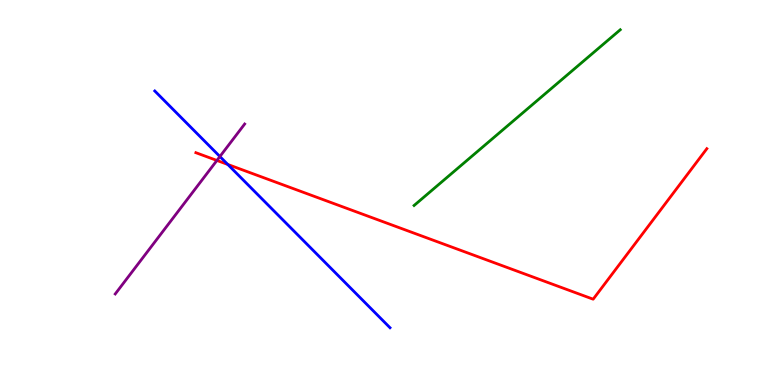[{'lines': ['blue', 'red'], 'intersections': [{'x': 2.94, 'y': 5.73}]}, {'lines': ['green', 'red'], 'intersections': []}, {'lines': ['purple', 'red'], 'intersections': [{'x': 2.8, 'y': 5.83}]}, {'lines': ['blue', 'green'], 'intersections': []}, {'lines': ['blue', 'purple'], 'intersections': [{'x': 2.84, 'y': 5.93}]}, {'lines': ['green', 'purple'], 'intersections': []}]